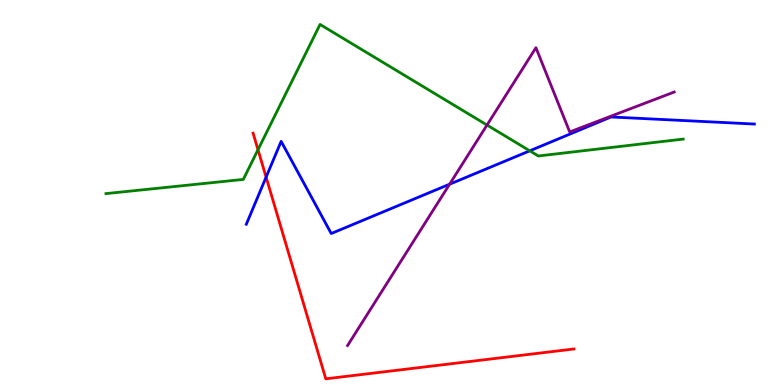[{'lines': ['blue', 'red'], 'intersections': [{'x': 3.43, 'y': 5.4}]}, {'lines': ['green', 'red'], 'intersections': [{'x': 3.33, 'y': 6.11}]}, {'lines': ['purple', 'red'], 'intersections': []}, {'lines': ['blue', 'green'], 'intersections': [{'x': 6.84, 'y': 6.08}]}, {'lines': ['blue', 'purple'], 'intersections': [{'x': 5.8, 'y': 5.22}]}, {'lines': ['green', 'purple'], 'intersections': [{'x': 6.28, 'y': 6.75}]}]